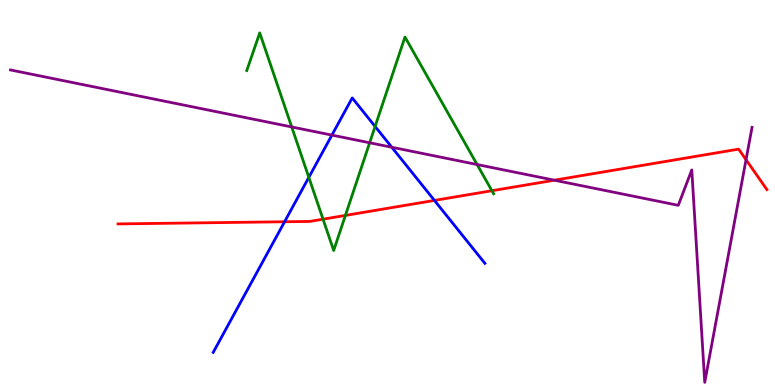[{'lines': ['blue', 'red'], 'intersections': [{'x': 3.67, 'y': 4.24}, {'x': 5.61, 'y': 4.79}]}, {'lines': ['green', 'red'], 'intersections': [{'x': 4.17, 'y': 4.31}, {'x': 4.46, 'y': 4.4}, {'x': 6.35, 'y': 5.05}]}, {'lines': ['purple', 'red'], 'intersections': [{'x': 7.15, 'y': 5.32}, {'x': 9.63, 'y': 5.85}]}, {'lines': ['blue', 'green'], 'intersections': [{'x': 3.98, 'y': 5.39}, {'x': 4.84, 'y': 6.72}]}, {'lines': ['blue', 'purple'], 'intersections': [{'x': 4.28, 'y': 6.49}, {'x': 5.06, 'y': 6.18}]}, {'lines': ['green', 'purple'], 'intersections': [{'x': 3.76, 'y': 6.7}, {'x': 4.77, 'y': 6.29}, {'x': 6.16, 'y': 5.73}]}]